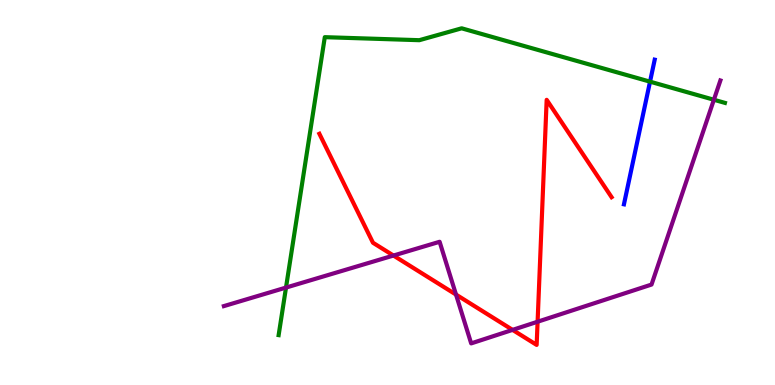[{'lines': ['blue', 'red'], 'intersections': []}, {'lines': ['green', 'red'], 'intersections': []}, {'lines': ['purple', 'red'], 'intersections': [{'x': 5.08, 'y': 3.36}, {'x': 5.88, 'y': 2.35}, {'x': 6.61, 'y': 1.43}, {'x': 6.94, 'y': 1.64}]}, {'lines': ['blue', 'green'], 'intersections': [{'x': 8.39, 'y': 7.88}]}, {'lines': ['blue', 'purple'], 'intersections': []}, {'lines': ['green', 'purple'], 'intersections': [{'x': 3.69, 'y': 2.53}, {'x': 9.21, 'y': 7.41}]}]